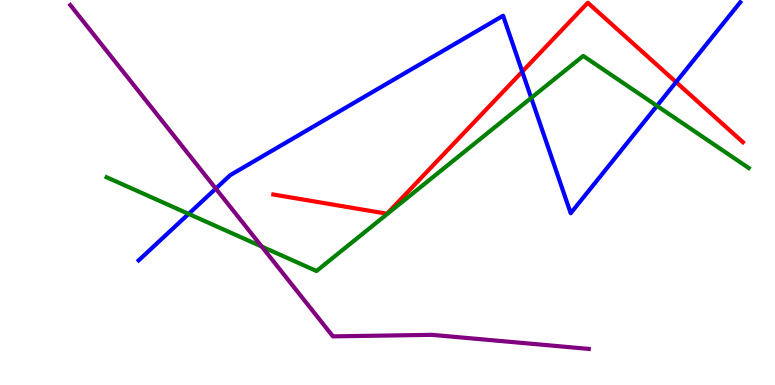[{'lines': ['blue', 'red'], 'intersections': [{'x': 6.74, 'y': 8.14}, {'x': 8.72, 'y': 7.87}]}, {'lines': ['green', 'red'], 'intersections': []}, {'lines': ['purple', 'red'], 'intersections': []}, {'lines': ['blue', 'green'], 'intersections': [{'x': 2.43, 'y': 4.44}, {'x': 6.85, 'y': 7.46}, {'x': 8.48, 'y': 7.25}]}, {'lines': ['blue', 'purple'], 'intersections': [{'x': 2.78, 'y': 5.1}]}, {'lines': ['green', 'purple'], 'intersections': [{'x': 3.38, 'y': 3.6}]}]